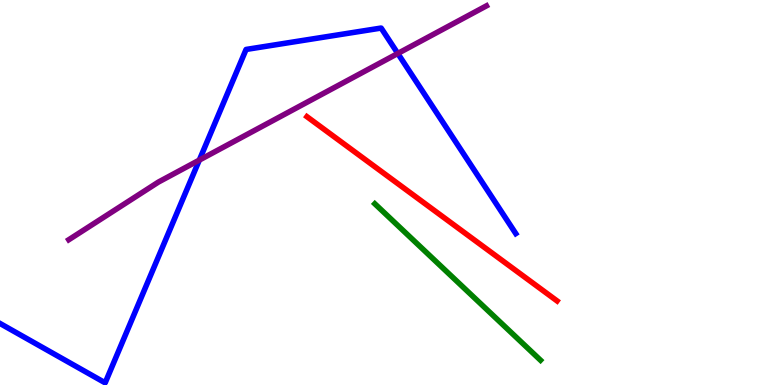[{'lines': ['blue', 'red'], 'intersections': []}, {'lines': ['green', 'red'], 'intersections': []}, {'lines': ['purple', 'red'], 'intersections': []}, {'lines': ['blue', 'green'], 'intersections': []}, {'lines': ['blue', 'purple'], 'intersections': [{'x': 2.57, 'y': 5.84}, {'x': 5.13, 'y': 8.61}]}, {'lines': ['green', 'purple'], 'intersections': []}]